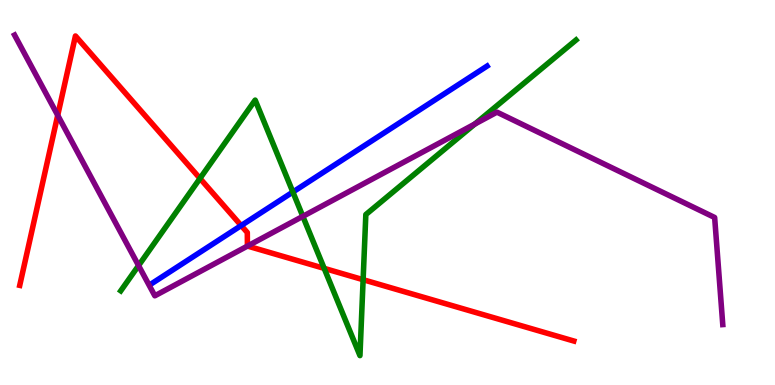[{'lines': ['blue', 'red'], 'intersections': [{'x': 3.11, 'y': 4.14}]}, {'lines': ['green', 'red'], 'intersections': [{'x': 2.58, 'y': 5.37}, {'x': 4.18, 'y': 3.03}, {'x': 4.69, 'y': 2.74}]}, {'lines': ['purple', 'red'], 'intersections': [{'x': 0.745, 'y': 7.01}, {'x': 3.19, 'y': 3.61}]}, {'lines': ['blue', 'green'], 'intersections': [{'x': 3.78, 'y': 5.01}]}, {'lines': ['blue', 'purple'], 'intersections': []}, {'lines': ['green', 'purple'], 'intersections': [{'x': 1.79, 'y': 3.1}, {'x': 3.91, 'y': 4.38}, {'x': 6.13, 'y': 6.78}]}]